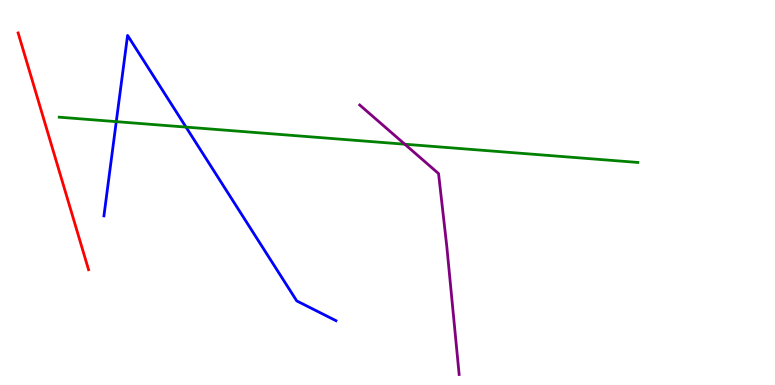[{'lines': ['blue', 'red'], 'intersections': []}, {'lines': ['green', 'red'], 'intersections': []}, {'lines': ['purple', 'red'], 'intersections': []}, {'lines': ['blue', 'green'], 'intersections': [{'x': 1.5, 'y': 6.84}, {'x': 2.4, 'y': 6.7}]}, {'lines': ['blue', 'purple'], 'intersections': []}, {'lines': ['green', 'purple'], 'intersections': [{'x': 5.22, 'y': 6.25}]}]